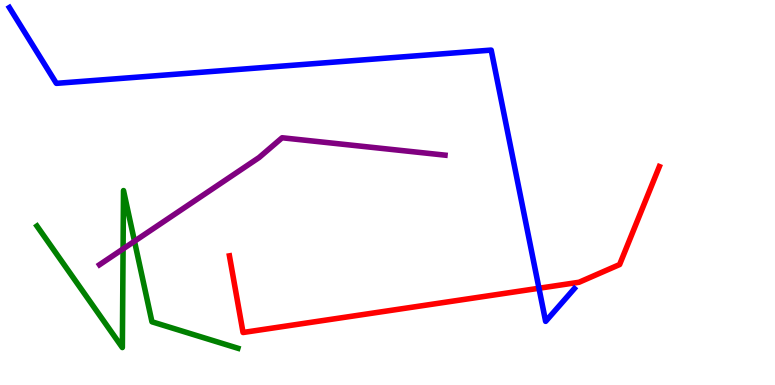[{'lines': ['blue', 'red'], 'intersections': [{'x': 6.95, 'y': 2.51}]}, {'lines': ['green', 'red'], 'intersections': []}, {'lines': ['purple', 'red'], 'intersections': []}, {'lines': ['blue', 'green'], 'intersections': []}, {'lines': ['blue', 'purple'], 'intersections': []}, {'lines': ['green', 'purple'], 'intersections': [{'x': 1.59, 'y': 3.54}, {'x': 1.74, 'y': 3.73}]}]